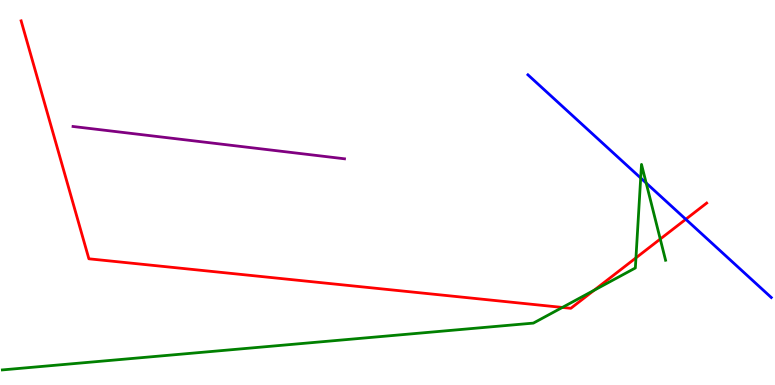[{'lines': ['blue', 'red'], 'intersections': [{'x': 8.85, 'y': 4.3}]}, {'lines': ['green', 'red'], 'intersections': [{'x': 7.26, 'y': 2.01}, {'x': 7.67, 'y': 2.46}, {'x': 8.21, 'y': 3.3}, {'x': 8.52, 'y': 3.79}]}, {'lines': ['purple', 'red'], 'intersections': []}, {'lines': ['blue', 'green'], 'intersections': [{'x': 8.27, 'y': 5.38}, {'x': 8.34, 'y': 5.25}]}, {'lines': ['blue', 'purple'], 'intersections': []}, {'lines': ['green', 'purple'], 'intersections': []}]